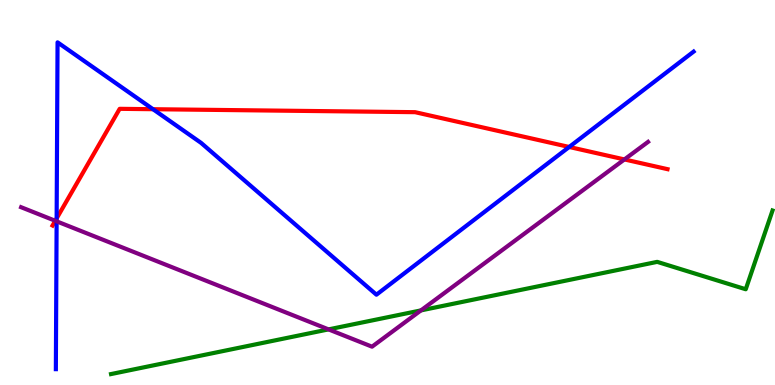[{'lines': ['blue', 'red'], 'intersections': [{'x': 0.731, 'y': 4.33}, {'x': 1.97, 'y': 7.16}, {'x': 7.34, 'y': 6.18}]}, {'lines': ['green', 'red'], 'intersections': []}, {'lines': ['purple', 'red'], 'intersections': [{'x': 0.713, 'y': 4.27}, {'x': 8.06, 'y': 5.86}]}, {'lines': ['blue', 'green'], 'intersections': []}, {'lines': ['blue', 'purple'], 'intersections': [{'x': 0.731, 'y': 4.25}]}, {'lines': ['green', 'purple'], 'intersections': [{'x': 4.24, 'y': 1.44}, {'x': 5.43, 'y': 1.94}]}]